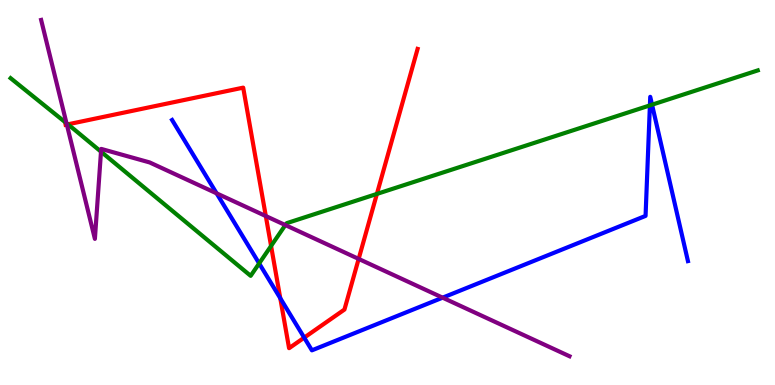[{'lines': ['blue', 'red'], 'intersections': [{'x': 3.62, 'y': 2.25}, {'x': 3.93, 'y': 1.23}]}, {'lines': ['green', 'red'], 'intersections': [{'x': 0.876, 'y': 6.77}, {'x': 3.5, 'y': 3.61}, {'x': 4.86, 'y': 4.96}]}, {'lines': ['purple', 'red'], 'intersections': [{'x': 0.862, 'y': 6.76}, {'x': 3.43, 'y': 4.39}, {'x': 4.63, 'y': 3.27}]}, {'lines': ['blue', 'green'], 'intersections': [{'x': 3.34, 'y': 3.16}, {'x': 8.39, 'y': 7.26}, {'x': 8.41, 'y': 7.28}]}, {'lines': ['blue', 'purple'], 'intersections': [{'x': 2.8, 'y': 4.98}, {'x': 5.71, 'y': 2.27}]}, {'lines': ['green', 'purple'], 'intersections': [{'x': 0.858, 'y': 6.8}, {'x': 1.3, 'y': 6.06}, {'x': 3.68, 'y': 4.15}]}]